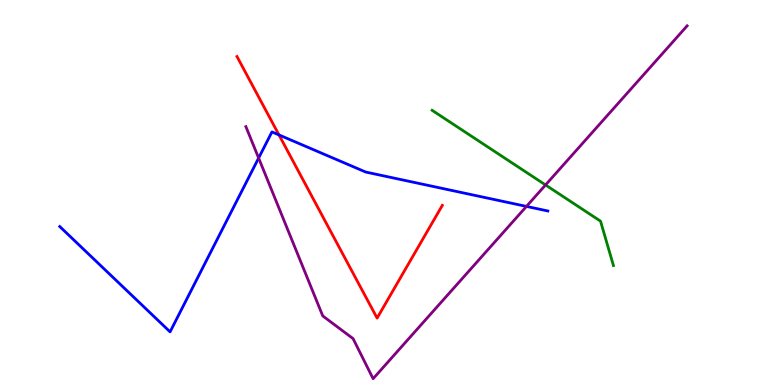[{'lines': ['blue', 'red'], 'intersections': [{'x': 3.6, 'y': 6.5}]}, {'lines': ['green', 'red'], 'intersections': []}, {'lines': ['purple', 'red'], 'intersections': []}, {'lines': ['blue', 'green'], 'intersections': []}, {'lines': ['blue', 'purple'], 'intersections': [{'x': 3.34, 'y': 5.9}, {'x': 6.79, 'y': 4.64}]}, {'lines': ['green', 'purple'], 'intersections': [{'x': 7.04, 'y': 5.2}]}]